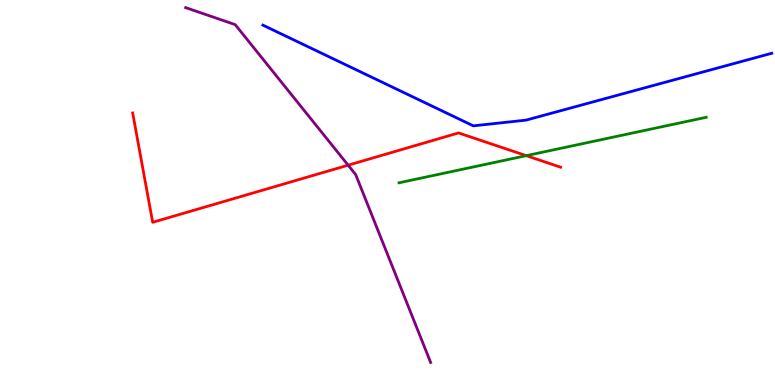[{'lines': ['blue', 'red'], 'intersections': []}, {'lines': ['green', 'red'], 'intersections': [{'x': 6.79, 'y': 5.96}]}, {'lines': ['purple', 'red'], 'intersections': [{'x': 4.49, 'y': 5.71}]}, {'lines': ['blue', 'green'], 'intersections': []}, {'lines': ['blue', 'purple'], 'intersections': []}, {'lines': ['green', 'purple'], 'intersections': []}]